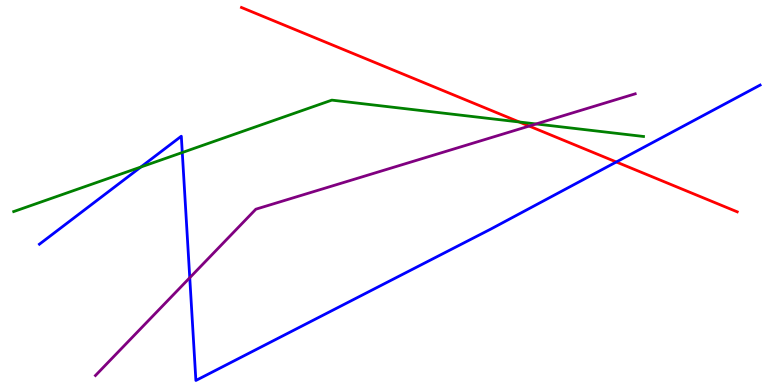[{'lines': ['blue', 'red'], 'intersections': [{'x': 7.95, 'y': 5.79}]}, {'lines': ['green', 'red'], 'intersections': [{'x': 6.7, 'y': 6.83}]}, {'lines': ['purple', 'red'], 'intersections': [{'x': 6.83, 'y': 6.73}]}, {'lines': ['blue', 'green'], 'intersections': [{'x': 1.82, 'y': 5.66}, {'x': 2.35, 'y': 6.04}]}, {'lines': ['blue', 'purple'], 'intersections': [{'x': 2.45, 'y': 2.79}]}, {'lines': ['green', 'purple'], 'intersections': [{'x': 6.92, 'y': 6.78}]}]